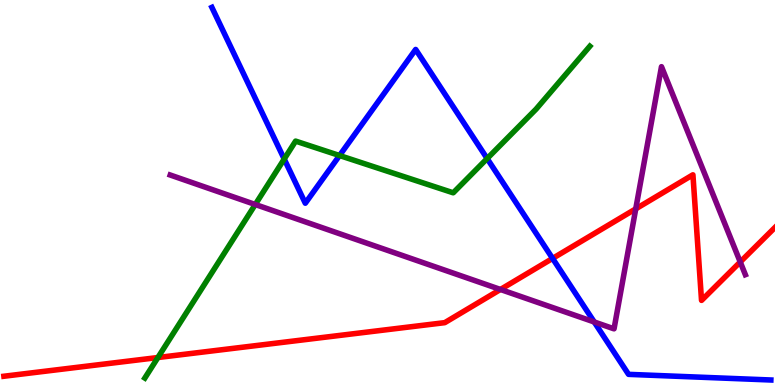[{'lines': ['blue', 'red'], 'intersections': [{'x': 7.13, 'y': 3.29}]}, {'lines': ['green', 'red'], 'intersections': [{'x': 2.04, 'y': 0.714}]}, {'lines': ['purple', 'red'], 'intersections': [{'x': 6.46, 'y': 2.48}, {'x': 8.2, 'y': 4.58}, {'x': 9.55, 'y': 3.2}]}, {'lines': ['blue', 'green'], 'intersections': [{'x': 3.67, 'y': 5.87}, {'x': 4.38, 'y': 5.96}, {'x': 6.29, 'y': 5.88}]}, {'lines': ['blue', 'purple'], 'intersections': [{'x': 7.67, 'y': 1.64}]}, {'lines': ['green', 'purple'], 'intersections': [{'x': 3.29, 'y': 4.69}]}]